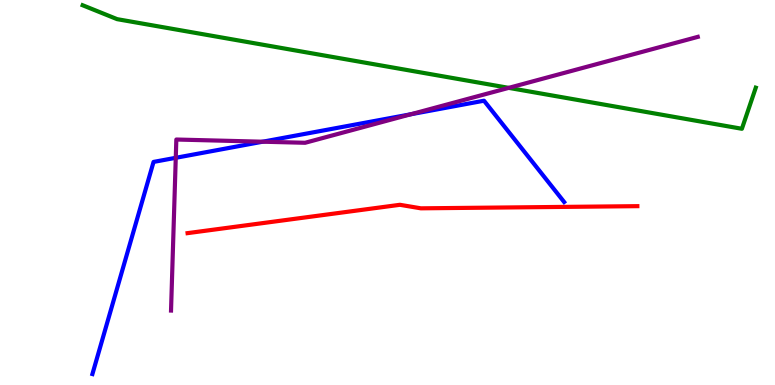[{'lines': ['blue', 'red'], 'intersections': []}, {'lines': ['green', 'red'], 'intersections': []}, {'lines': ['purple', 'red'], 'intersections': []}, {'lines': ['blue', 'green'], 'intersections': []}, {'lines': ['blue', 'purple'], 'intersections': [{'x': 2.27, 'y': 5.9}, {'x': 3.39, 'y': 6.32}, {'x': 5.3, 'y': 7.03}]}, {'lines': ['green', 'purple'], 'intersections': [{'x': 6.56, 'y': 7.72}]}]